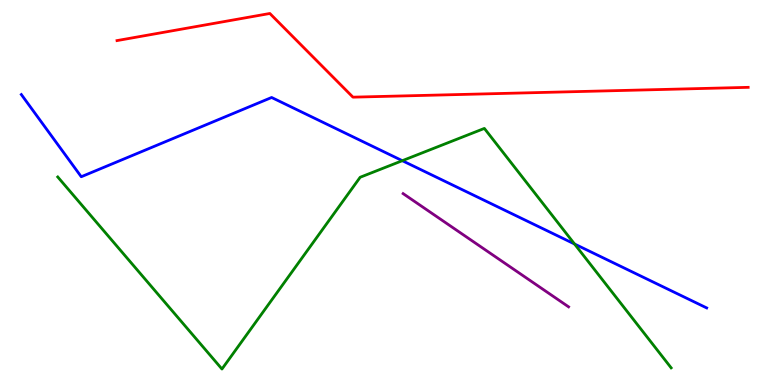[{'lines': ['blue', 'red'], 'intersections': []}, {'lines': ['green', 'red'], 'intersections': []}, {'lines': ['purple', 'red'], 'intersections': []}, {'lines': ['blue', 'green'], 'intersections': [{'x': 5.19, 'y': 5.83}, {'x': 7.41, 'y': 3.66}]}, {'lines': ['blue', 'purple'], 'intersections': []}, {'lines': ['green', 'purple'], 'intersections': []}]